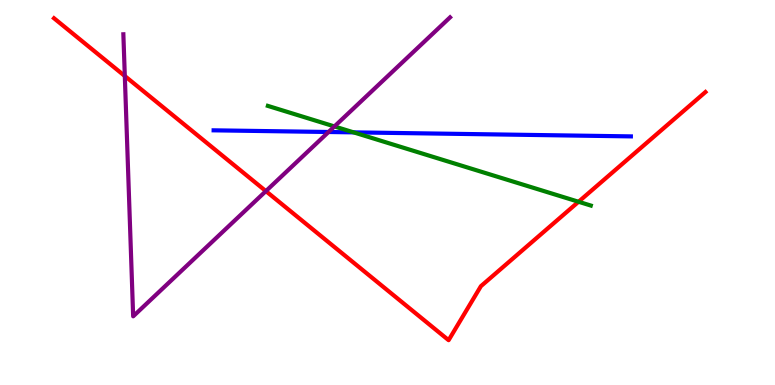[{'lines': ['blue', 'red'], 'intersections': []}, {'lines': ['green', 'red'], 'intersections': [{'x': 7.47, 'y': 4.76}]}, {'lines': ['purple', 'red'], 'intersections': [{'x': 1.61, 'y': 8.03}, {'x': 3.43, 'y': 5.04}]}, {'lines': ['blue', 'green'], 'intersections': [{'x': 4.56, 'y': 6.56}]}, {'lines': ['blue', 'purple'], 'intersections': [{'x': 4.24, 'y': 6.57}]}, {'lines': ['green', 'purple'], 'intersections': [{'x': 4.32, 'y': 6.72}]}]